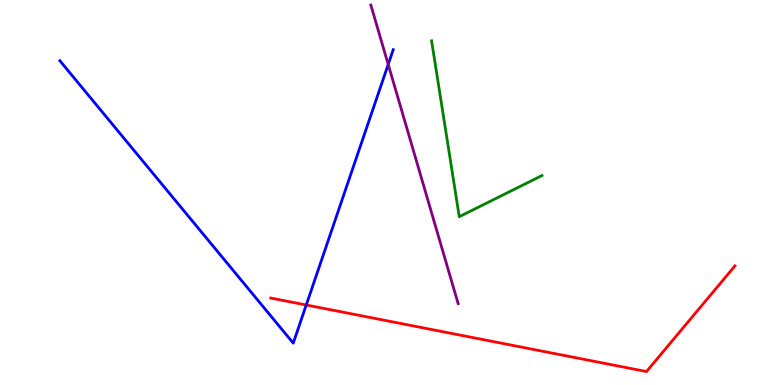[{'lines': ['blue', 'red'], 'intersections': [{'x': 3.95, 'y': 2.08}]}, {'lines': ['green', 'red'], 'intersections': []}, {'lines': ['purple', 'red'], 'intersections': []}, {'lines': ['blue', 'green'], 'intersections': []}, {'lines': ['blue', 'purple'], 'intersections': [{'x': 5.01, 'y': 8.33}]}, {'lines': ['green', 'purple'], 'intersections': []}]